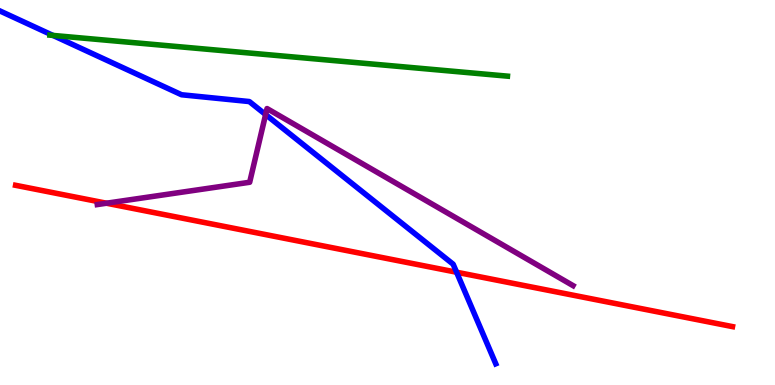[{'lines': ['blue', 'red'], 'intersections': [{'x': 5.89, 'y': 2.93}]}, {'lines': ['green', 'red'], 'intersections': []}, {'lines': ['purple', 'red'], 'intersections': [{'x': 1.37, 'y': 4.72}]}, {'lines': ['blue', 'green'], 'intersections': [{'x': 0.683, 'y': 9.08}]}, {'lines': ['blue', 'purple'], 'intersections': [{'x': 3.43, 'y': 7.02}]}, {'lines': ['green', 'purple'], 'intersections': []}]